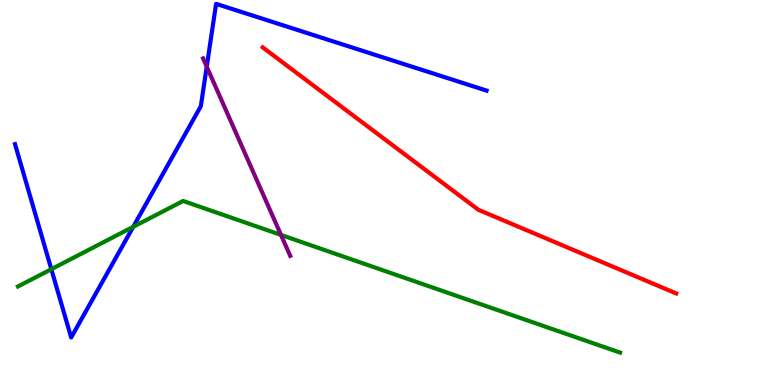[{'lines': ['blue', 'red'], 'intersections': []}, {'lines': ['green', 'red'], 'intersections': []}, {'lines': ['purple', 'red'], 'intersections': []}, {'lines': ['blue', 'green'], 'intersections': [{'x': 0.662, 'y': 3.01}, {'x': 1.72, 'y': 4.11}]}, {'lines': ['blue', 'purple'], 'intersections': [{'x': 2.67, 'y': 8.27}]}, {'lines': ['green', 'purple'], 'intersections': [{'x': 3.63, 'y': 3.9}]}]